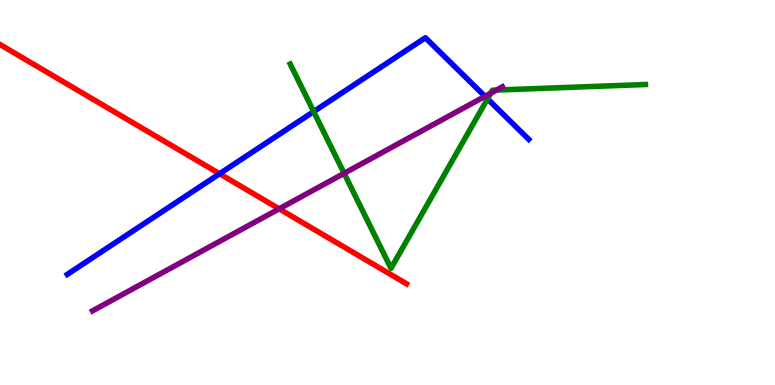[{'lines': ['blue', 'red'], 'intersections': [{'x': 2.83, 'y': 5.49}]}, {'lines': ['green', 'red'], 'intersections': []}, {'lines': ['purple', 'red'], 'intersections': [{'x': 3.6, 'y': 4.58}]}, {'lines': ['blue', 'green'], 'intersections': [{'x': 4.05, 'y': 7.1}, {'x': 6.29, 'y': 7.43}]}, {'lines': ['blue', 'purple'], 'intersections': [{'x': 6.26, 'y': 7.5}]}, {'lines': ['green', 'purple'], 'intersections': [{'x': 4.44, 'y': 5.5}, {'x': 6.33, 'y': 7.58}, {'x': 6.41, 'y': 7.66}]}]